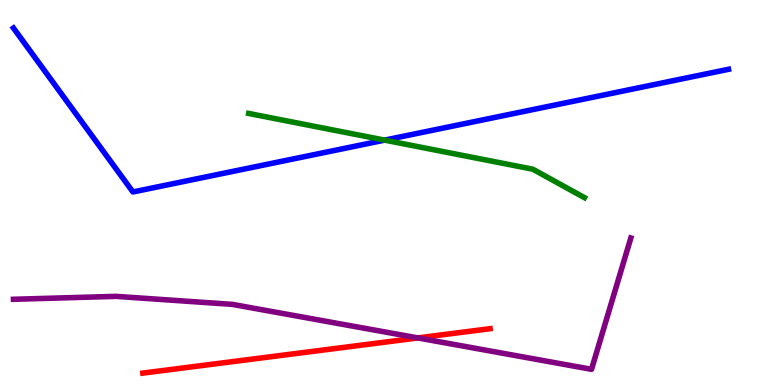[{'lines': ['blue', 'red'], 'intersections': []}, {'lines': ['green', 'red'], 'intersections': []}, {'lines': ['purple', 'red'], 'intersections': [{'x': 5.39, 'y': 1.22}]}, {'lines': ['blue', 'green'], 'intersections': [{'x': 4.96, 'y': 6.36}]}, {'lines': ['blue', 'purple'], 'intersections': []}, {'lines': ['green', 'purple'], 'intersections': []}]